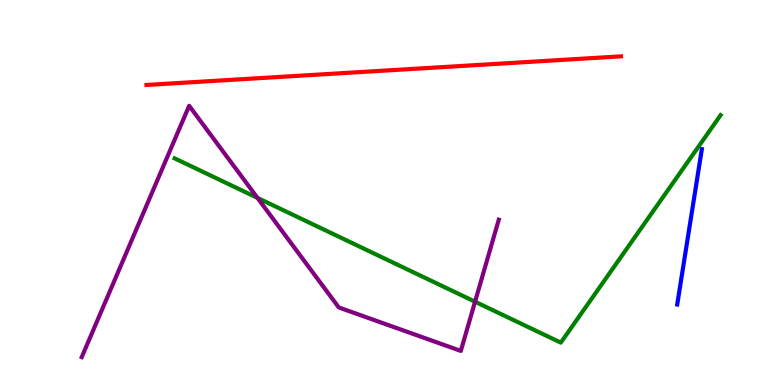[{'lines': ['blue', 'red'], 'intersections': []}, {'lines': ['green', 'red'], 'intersections': []}, {'lines': ['purple', 'red'], 'intersections': []}, {'lines': ['blue', 'green'], 'intersections': []}, {'lines': ['blue', 'purple'], 'intersections': []}, {'lines': ['green', 'purple'], 'intersections': [{'x': 3.32, 'y': 4.86}, {'x': 6.13, 'y': 2.16}]}]